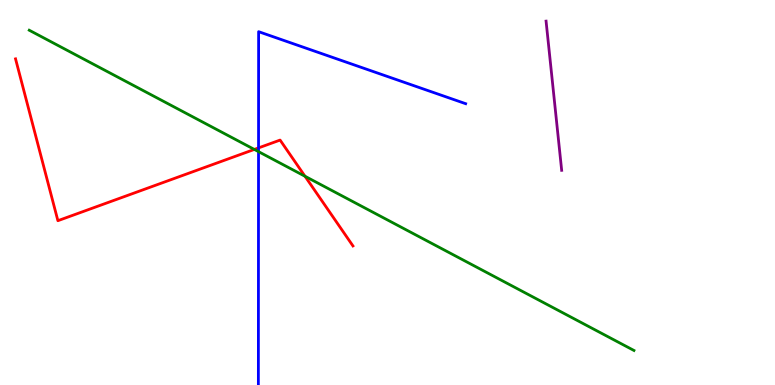[{'lines': ['blue', 'red'], 'intersections': [{'x': 3.34, 'y': 6.16}]}, {'lines': ['green', 'red'], 'intersections': [{'x': 3.28, 'y': 6.12}, {'x': 3.94, 'y': 5.42}]}, {'lines': ['purple', 'red'], 'intersections': []}, {'lines': ['blue', 'green'], 'intersections': [{'x': 3.34, 'y': 6.06}]}, {'lines': ['blue', 'purple'], 'intersections': []}, {'lines': ['green', 'purple'], 'intersections': []}]